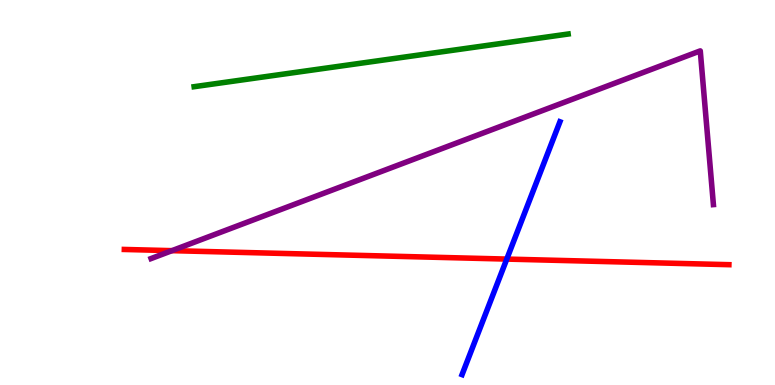[{'lines': ['blue', 'red'], 'intersections': [{'x': 6.54, 'y': 3.27}]}, {'lines': ['green', 'red'], 'intersections': []}, {'lines': ['purple', 'red'], 'intersections': [{'x': 2.22, 'y': 3.49}]}, {'lines': ['blue', 'green'], 'intersections': []}, {'lines': ['blue', 'purple'], 'intersections': []}, {'lines': ['green', 'purple'], 'intersections': []}]